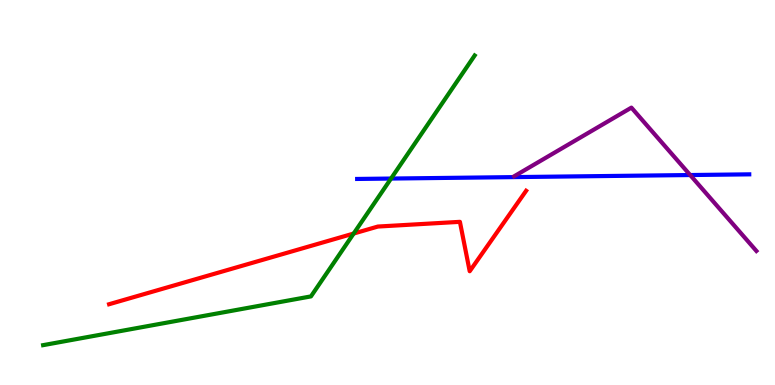[{'lines': ['blue', 'red'], 'intersections': []}, {'lines': ['green', 'red'], 'intersections': [{'x': 4.56, 'y': 3.93}]}, {'lines': ['purple', 'red'], 'intersections': []}, {'lines': ['blue', 'green'], 'intersections': [{'x': 5.05, 'y': 5.36}]}, {'lines': ['blue', 'purple'], 'intersections': [{'x': 8.91, 'y': 5.45}]}, {'lines': ['green', 'purple'], 'intersections': []}]